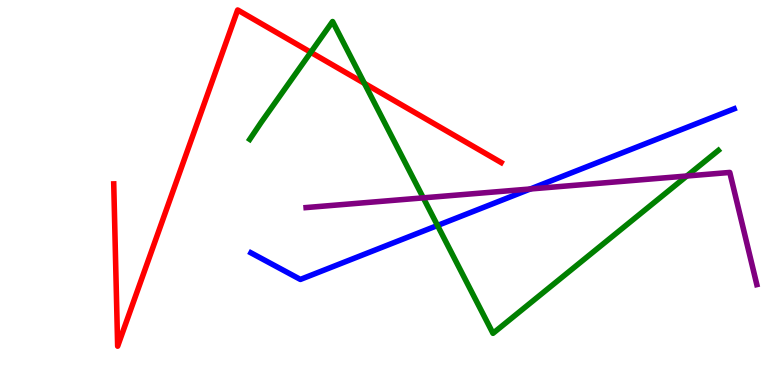[{'lines': ['blue', 'red'], 'intersections': []}, {'lines': ['green', 'red'], 'intersections': [{'x': 4.01, 'y': 8.64}, {'x': 4.7, 'y': 7.84}]}, {'lines': ['purple', 'red'], 'intersections': []}, {'lines': ['blue', 'green'], 'intersections': [{'x': 5.65, 'y': 4.14}]}, {'lines': ['blue', 'purple'], 'intersections': [{'x': 6.84, 'y': 5.09}]}, {'lines': ['green', 'purple'], 'intersections': [{'x': 5.46, 'y': 4.86}, {'x': 8.86, 'y': 5.43}]}]